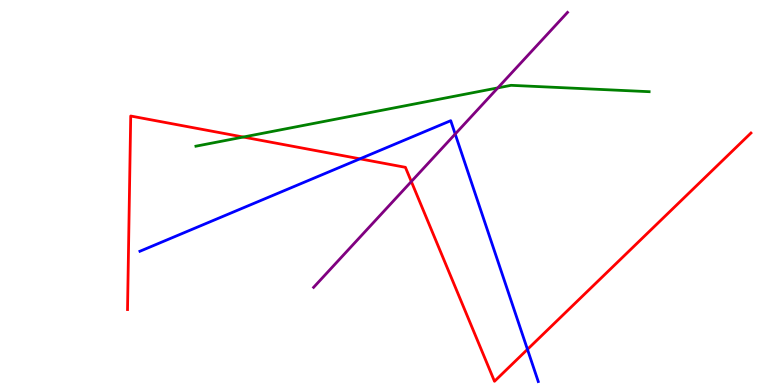[{'lines': ['blue', 'red'], 'intersections': [{'x': 4.64, 'y': 5.87}, {'x': 6.81, 'y': 0.925}]}, {'lines': ['green', 'red'], 'intersections': [{'x': 3.14, 'y': 6.44}]}, {'lines': ['purple', 'red'], 'intersections': [{'x': 5.31, 'y': 5.28}]}, {'lines': ['blue', 'green'], 'intersections': []}, {'lines': ['blue', 'purple'], 'intersections': [{'x': 5.87, 'y': 6.52}]}, {'lines': ['green', 'purple'], 'intersections': [{'x': 6.42, 'y': 7.72}]}]